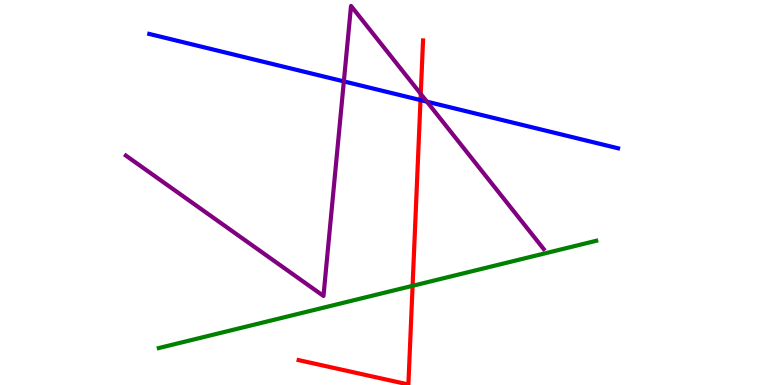[{'lines': ['blue', 'red'], 'intersections': [{'x': 5.43, 'y': 7.4}]}, {'lines': ['green', 'red'], 'intersections': [{'x': 5.32, 'y': 2.58}]}, {'lines': ['purple', 'red'], 'intersections': [{'x': 5.43, 'y': 7.56}]}, {'lines': ['blue', 'green'], 'intersections': []}, {'lines': ['blue', 'purple'], 'intersections': [{'x': 4.44, 'y': 7.89}, {'x': 5.51, 'y': 7.36}]}, {'lines': ['green', 'purple'], 'intersections': []}]